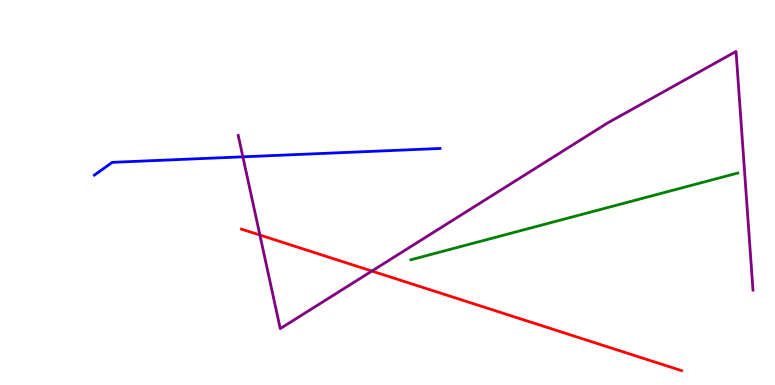[{'lines': ['blue', 'red'], 'intersections': []}, {'lines': ['green', 'red'], 'intersections': []}, {'lines': ['purple', 'red'], 'intersections': [{'x': 3.35, 'y': 3.9}, {'x': 4.8, 'y': 2.96}]}, {'lines': ['blue', 'green'], 'intersections': []}, {'lines': ['blue', 'purple'], 'intersections': [{'x': 3.13, 'y': 5.93}]}, {'lines': ['green', 'purple'], 'intersections': []}]